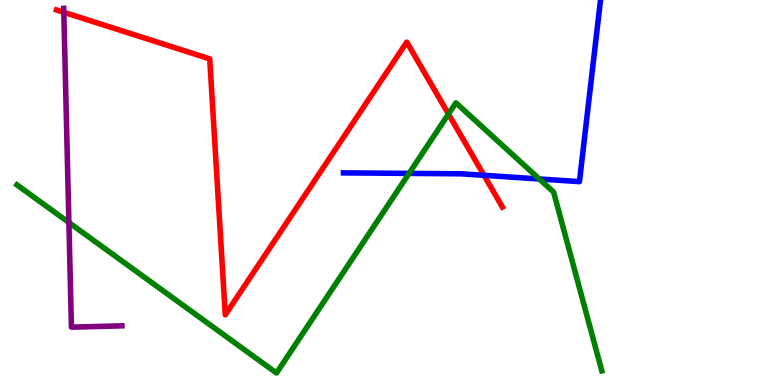[{'lines': ['blue', 'red'], 'intersections': [{'x': 6.25, 'y': 5.45}]}, {'lines': ['green', 'red'], 'intersections': [{'x': 5.79, 'y': 7.04}]}, {'lines': ['purple', 'red'], 'intersections': [{'x': 0.823, 'y': 9.68}]}, {'lines': ['blue', 'green'], 'intersections': [{'x': 5.28, 'y': 5.5}, {'x': 6.96, 'y': 5.35}]}, {'lines': ['blue', 'purple'], 'intersections': []}, {'lines': ['green', 'purple'], 'intersections': [{'x': 0.889, 'y': 4.22}]}]